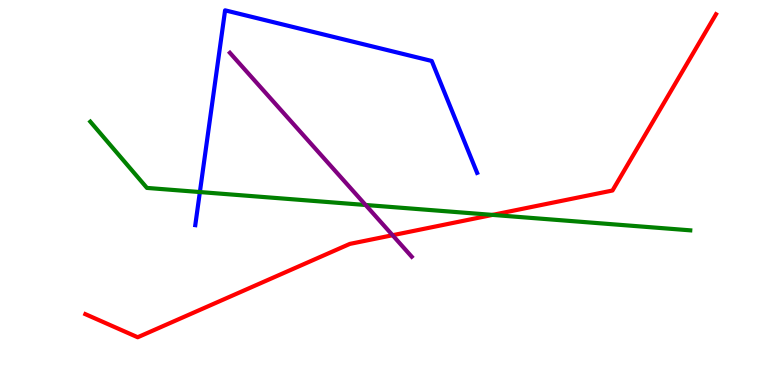[{'lines': ['blue', 'red'], 'intersections': []}, {'lines': ['green', 'red'], 'intersections': [{'x': 6.36, 'y': 4.42}]}, {'lines': ['purple', 'red'], 'intersections': [{'x': 5.07, 'y': 3.89}]}, {'lines': ['blue', 'green'], 'intersections': [{'x': 2.58, 'y': 5.01}]}, {'lines': ['blue', 'purple'], 'intersections': []}, {'lines': ['green', 'purple'], 'intersections': [{'x': 4.72, 'y': 4.68}]}]